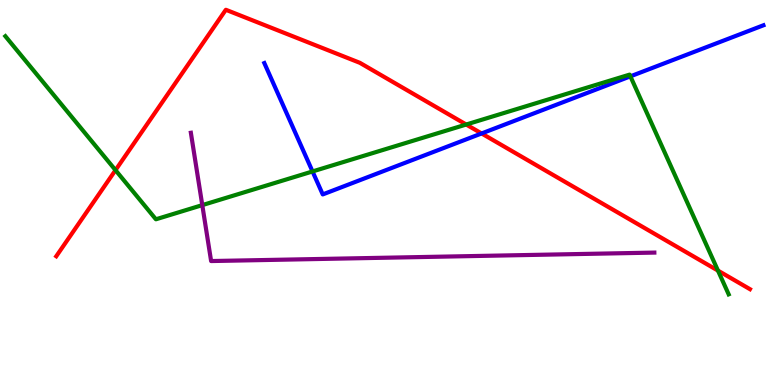[{'lines': ['blue', 'red'], 'intersections': [{'x': 6.21, 'y': 6.53}]}, {'lines': ['green', 'red'], 'intersections': [{'x': 1.49, 'y': 5.58}, {'x': 6.02, 'y': 6.77}, {'x': 9.26, 'y': 2.97}]}, {'lines': ['purple', 'red'], 'intersections': []}, {'lines': ['blue', 'green'], 'intersections': [{'x': 4.03, 'y': 5.55}, {'x': 8.13, 'y': 8.02}]}, {'lines': ['blue', 'purple'], 'intersections': []}, {'lines': ['green', 'purple'], 'intersections': [{'x': 2.61, 'y': 4.67}]}]